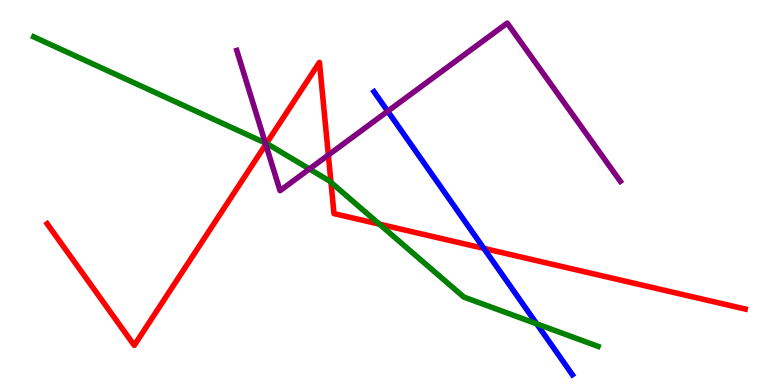[{'lines': ['blue', 'red'], 'intersections': [{'x': 6.24, 'y': 3.55}]}, {'lines': ['green', 'red'], 'intersections': [{'x': 3.44, 'y': 6.27}, {'x': 4.27, 'y': 5.26}, {'x': 4.9, 'y': 4.18}]}, {'lines': ['purple', 'red'], 'intersections': [{'x': 3.43, 'y': 6.25}, {'x': 4.24, 'y': 5.97}]}, {'lines': ['blue', 'green'], 'intersections': [{'x': 6.93, 'y': 1.59}]}, {'lines': ['blue', 'purple'], 'intersections': [{'x': 5.0, 'y': 7.11}]}, {'lines': ['green', 'purple'], 'intersections': [{'x': 3.42, 'y': 6.29}, {'x': 3.99, 'y': 5.61}]}]